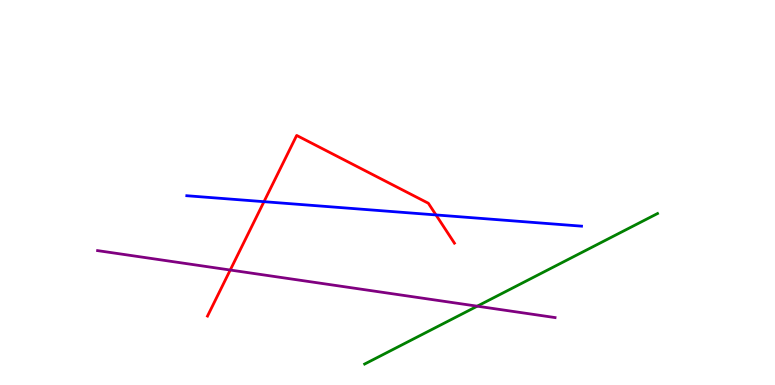[{'lines': ['blue', 'red'], 'intersections': [{'x': 3.41, 'y': 4.76}, {'x': 5.63, 'y': 4.42}]}, {'lines': ['green', 'red'], 'intersections': []}, {'lines': ['purple', 'red'], 'intersections': [{'x': 2.97, 'y': 2.99}]}, {'lines': ['blue', 'green'], 'intersections': []}, {'lines': ['blue', 'purple'], 'intersections': []}, {'lines': ['green', 'purple'], 'intersections': [{'x': 6.16, 'y': 2.05}]}]